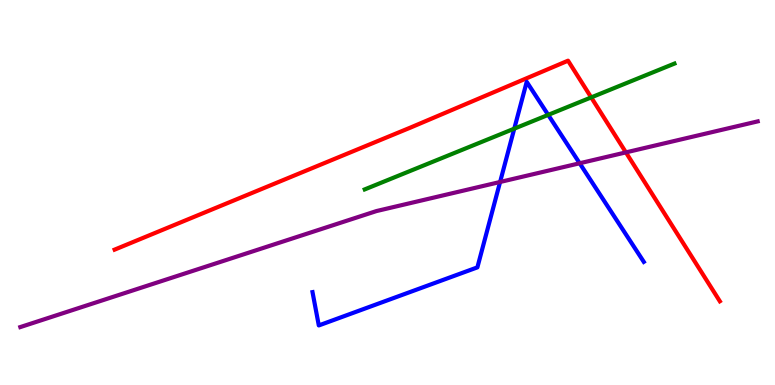[{'lines': ['blue', 'red'], 'intersections': []}, {'lines': ['green', 'red'], 'intersections': [{'x': 7.63, 'y': 7.47}]}, {'lines': ['purple', 'red'], 'intersections': [{'x': 8.08, 'y': 6.04}]}, {'lines': ['blue', 'green'], 'intersections': [{'x': 6.64, 'y': 6.66}, {'x': 7.07, 'y': 7.02}]}, {'lines': ['blue', 'purple'], 'intersections': [{'x': 6.45, 'y': 5.27}, {'x': 7.48, 'y': 5.76}]}, {'lines': ['green', 'purple'], 'intersections': []}]